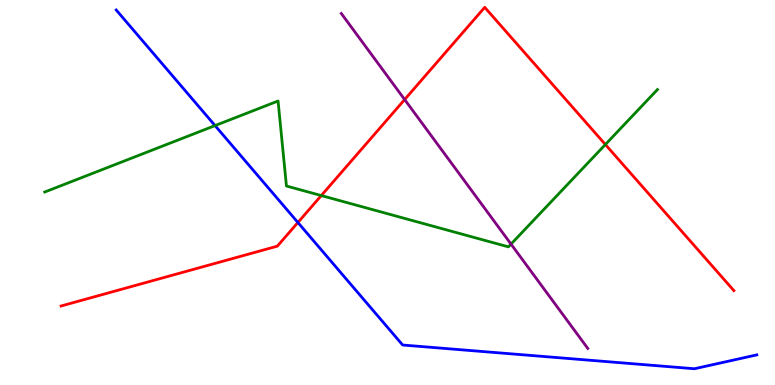[{'lines': ['blue', 'red'], 'intersections': [{'x': 3.84, 'y': 4.22}]}, {'lines': ['green', 'red'], 'intersections': [{'x': 4.15, 'y': 4.92}, {'x': 7.81, 'y': 6.25}]}, {'lines': ['purple', 'red'], 'intersections': [{'x': 5.22, 'y': 7.41}]}, {'lines': ['blue', 'green'], 'intersections': [{'x': 2.77, 'y': 6.74}]}, {'lines': ['blue', 'purple'], 'intersections': []}, {'lines': ['green', 'purple'], 'intersections': [{'x': 6.59, 'y': 3.66}]}]